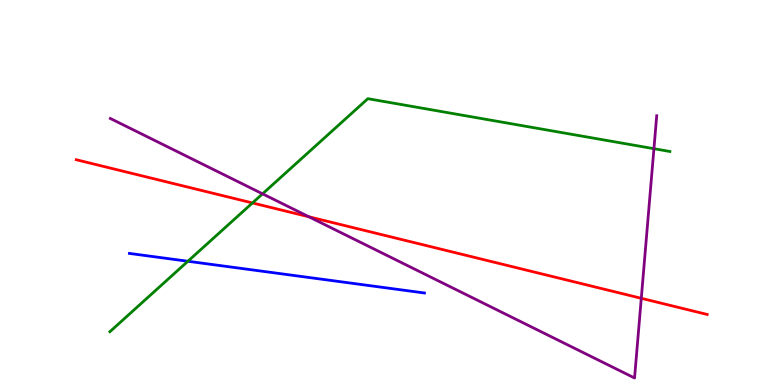[{'lines': ['blue', 'red'], 'intersections': []}, {'lines': ['green', 'red'], 'intersections': [{'x': 3.26, 'y': 4.73}]}, {'lines': ['purple', 'red'], 'intersections': [{'x': 3.99, 'y': 4.37}, {'x': 8.27, 'y': 2.25}]}, {'lines': ['blue', 'green'], 'intersections': [{'x': 2.42, 'y': 3.21}]}, {'lines': ['blue', 'purple'], 'intersections': []}, {'lines': ['green', 'purple'], 'intersections': [{'x': 3.39, 'y': 4.97}, {'x': 8.44, 'y': 6.14}]}]